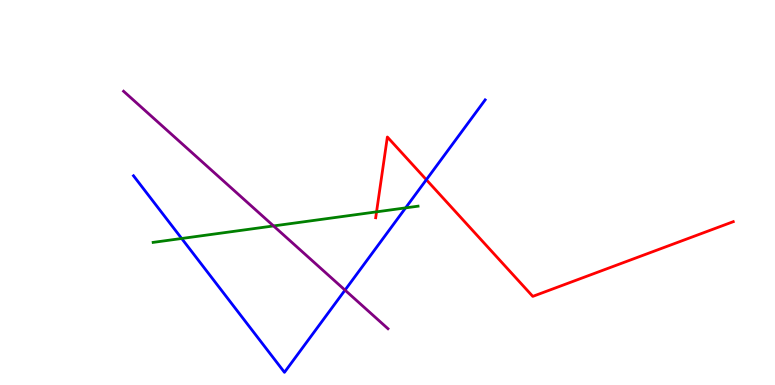[{'lines': ['blue', 'red'], 'intersections': [{'x': 5.5, 'y': 5.33}]}, {'lines': ['green', 'red'], 'intersections': [{'x': 4.86, 'y': 4.5}]}, {'lines': ['purple', 'red'], 'intersections': []}, {'lines': ['blue', 'green'], 'intersections': [{'x': 2.34, 'y': 3.81}, {'x': 5.23, 'y': 4.6}]}, {'lines': ['blue', 'purple'], 'intersections': [{'x': 4.45, 'y': 2.46}]}, {'lines': ['green', 'purple'], 'intersections': [{'x': 3.53, 'y': 4.13}]}]